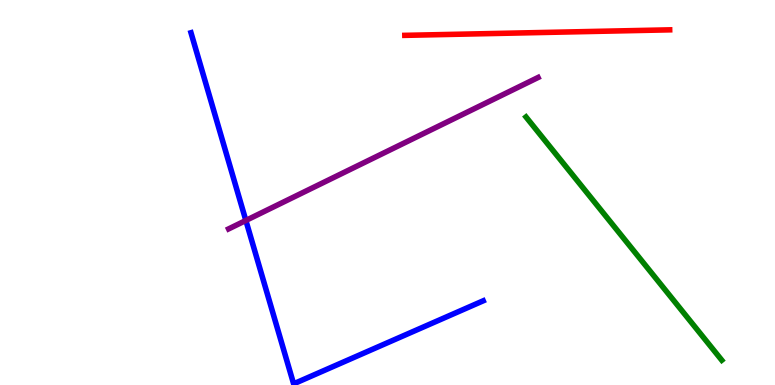[{'lines': ['blue', 'red'], 'intersections': []}, {'lines': ['green', 'red'], 'intersections': []}, {'lines': ['purple', 'red'], 'intersections': []}, {'lines': ['blue', 'green'], 'intersections': []}, {'lines': ['blue', 'purple'], 'intersections': [{'x': 3.17, 'y': 4.27}]}, {'lines': ['green', 'purple'], 'intersections': []}]